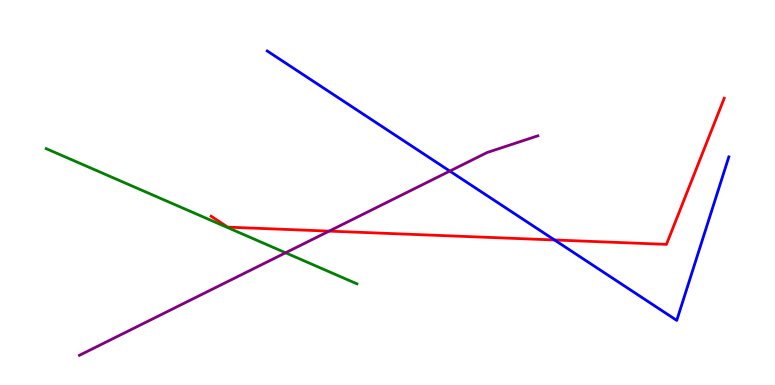[{'lines': ['blue', 'red'], 'intersections': [{'x': 7.16, 'y': 3.77}]}, {'lines': ['green', 'red'], 'intersections': []}, {'lines': ['purple', 'red'], 'intersections': [{'x': 4.25, 'y': 4.0}]}, {'lines': ['blue', 'green'], 'intersections': []}, {'lines': ['blue', 'purple'], 'intersections': [{'x': 5.8, 'y': 5.56}]}, {'lines': ['green', 'purple'], 'intersections': [{'x': 3.68, 'y': 3.43}]}]